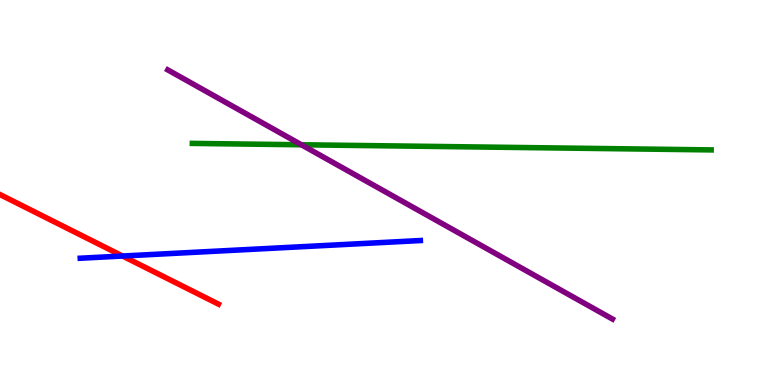[{'lines': ['blue', 'red'], 'intersections': [{'x': 1.58, 'y': 3.35}]}, {'lines': ['green', 'red'], 'intersections': []}, {'lines': ['purple', 'red'], 'intersections': []}, {'lines': ['blue', 'green'], 'intersections': []}, {'lines': ['blue', 'purple'], 'intersections': []}, {'lines': ['green', 'purple'], 'intersections': [{'x': 3.89, 'y': 6.24}]}]